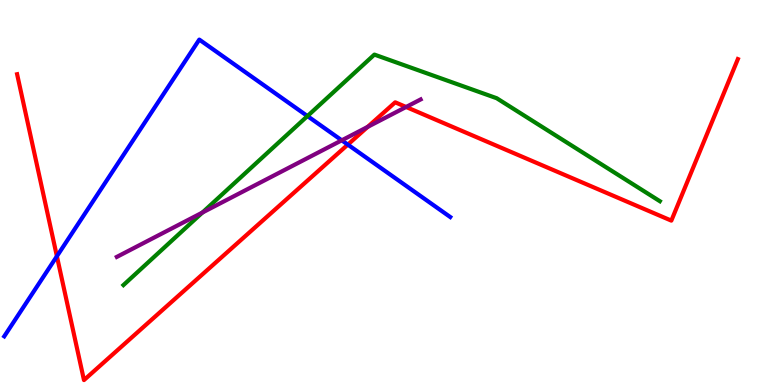[{'lines': ['blue', 'red'], 'intersections': [{'x': 0.734, 'y': 3.34}, {'x': 4.49, 'y': 6.24}]}, {'lines': ['green', 'red'], 'intersections': []}, {'lines': ['purple', 'red'], 'intersections': [{'x': 4.74, 'y': 6.7}, {'x': 5.24, 'y': 7.22}]}, {'lines': ['blue', 'green'], 'intersections': [{'x': 3.97, 'y': 6.99}]}, {'lines': ['blue', 'purple'], 'intersections': [{'x': 4.41, 'y': 6.36}]}, {'lines': ['green', 'purple'], 'intersections': [{'x': 2.61, 'y': 4.48}]}]